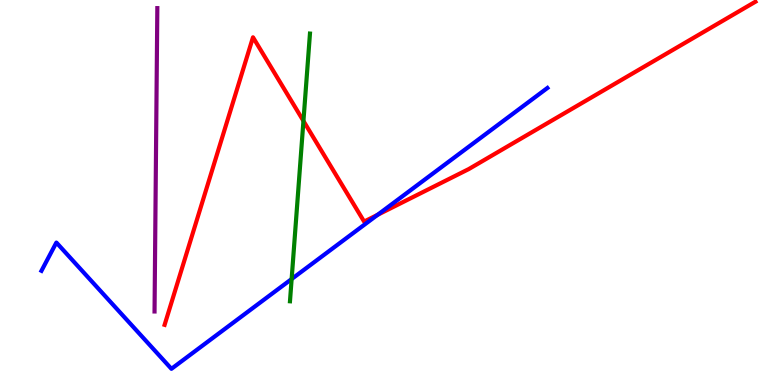[{'lines': ['blue', 'red'], 'intersections': [{'x': 4.87, 'y': 4.42}]}, {'lines': ['green', 'red'], 'intersections': [{'x': 3.92, 'y': 6.86}]}, {'lines': ['purple', 'red'], 'intersections': []}, {'lines': ['blue', 'green'], 'intersections': [{'x': 3.76, 'y': 2.75}]}, {'lines': ['blue', 'purple'], 'intersections': []}, {'lines': ['green', 'purple'], 'intersections': []}]